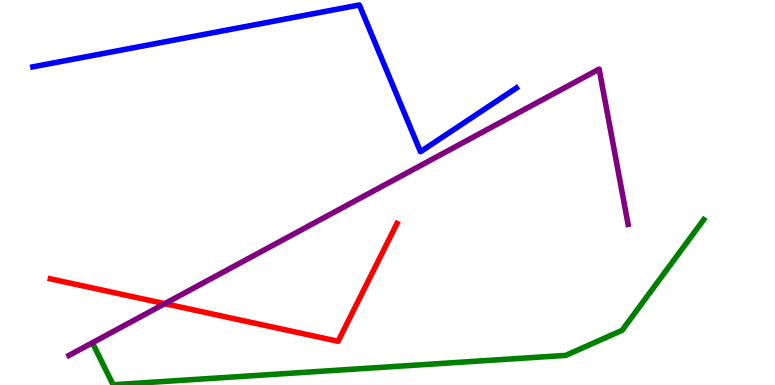[{'lines': ['blue', 'red'], 'intersections': []}, {'lines': ['green', 'red'], 'intersections': []}, {'lines': ['purple', 'red'], 'intersections': [{'x': 2.13, 'y': 2.11}]}, {'lines': ['blue', 'green'], 'intersections': []}, {'lines': ['blue', 'purple'], 'intersections': []}, {'lines': ['green', 'purple'], 'intersections': []}]